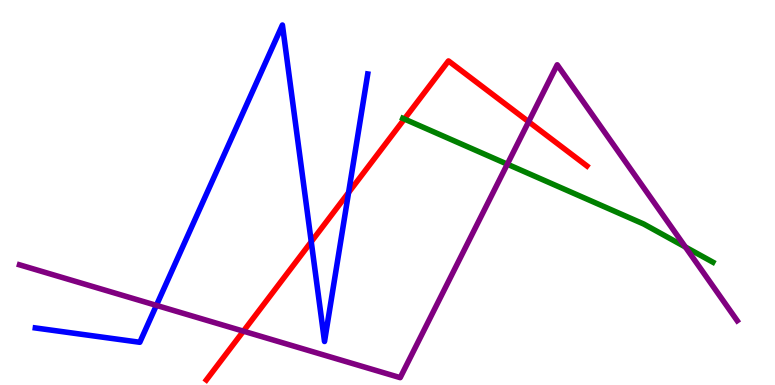[{'lines': ['blue', 'red'], 'intersections': [{'x': 4.02, 'y': 3.72}, {'x': 4.5, 'y': 5.0}]}, {'lines': ['green', 'red'], 'intersections': [{'x': 5.22, 'y': 6.91}]}, {'lines': ['purple', 'red'], 'intersections': [{'x': 3.14, 'y': 1.4}, {'x': 6.82, 'y': 6.84}]}, {'lines': ['blue', 'green'], 'intersections': []}, {'lines': ['blue', 'purple'], 'intersections': [{'x': 2.02, 'y': 2.07}]}, {'lines': ['green', 'purple'], 'intersections': [{'x': 6.55, 'y': 5.74}, {'x': 8.84, 'y': 3.58}]}]